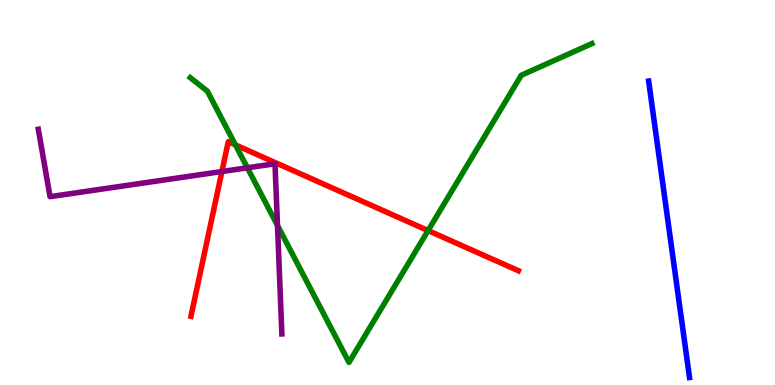[{'lines': ['blue', 'red'], 'intersections': []}, {'lines': ['green', 'red'], 'intersections': [{'x': 3.04, 'y': 6.24}, {'x': 5.52, 'y': 4.01}]}, {'lines': ['purple', 'red'], 'intersections': [{'x': 2.86, 'y': 5.54}]}, {'lines': ['blue', 'green'], 'intersections': []}, {'lines': ['blue', 'purple'], 'intersections': []}, {'lines': ['green', 'purple'], 'intersections': [{'x': 3.19, 'y': 5.64}, {'x': 3.58, 'y': 4.14}]}]